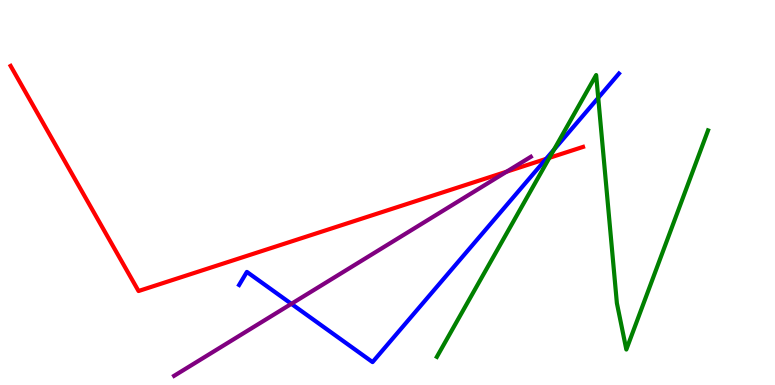[{'lines': ['blue', 'red'], 'intersections': [{'x': 7.05, 'y': 5.87}]}, {'lines': ['green', 'red'], 'intersections': [{'x': 7.09, 'y': 5.9}]}, {'lines': ['purple', 'red'], 'intersections': [{'x': 6.54, 'y': 5.54}]}, {'lines': ['blue', 'green'], 'intersections': [{'x': 7.15, 'y': 6.11}, {'x': 7.72, 'y': 7.46}]}, {'lines': ['blue', 'purple'], 'intersections': [{'x': 3.76, 'y': 2.11}]}, {'lines': ['green', 'purple'], 'intersections': []}]